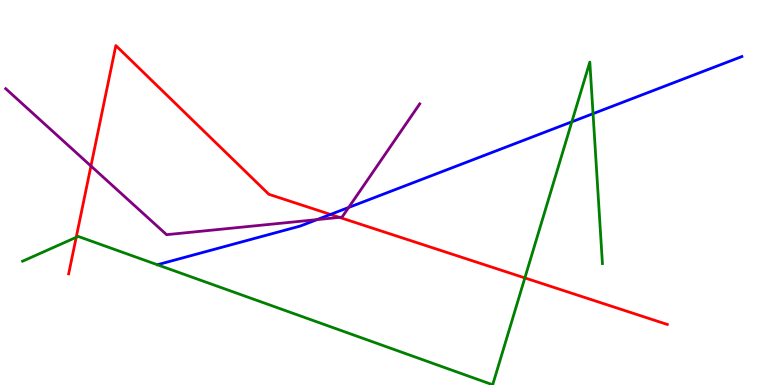[{'lines': ['blue', 'red'], 'intersections': [{'x': 4.26, 'y': 4.43}]}, {'lines': ['green', 'red'], 'intersections': [{'x': 0.983, 'y': 3.84}, {'x': 6.77, 'y': 2.78}]}, {'lines': ['purple', 'red'], 'intersections': [{'x': 1.17, 'y': 5.69}, {'x': 4.38, 'y': 4.35}]}, {'lines': ['blue', 'green'], 'intersections': [{'x': 7.38, 'y': 6.84}, {'x': 7.65, 'y': 7.05}]}, {'lines': ['blue', 'purple'], 'intersections': [{'x': 4.09, 'y': 4.3}, {'x': 4.5, 'y': 4.61}]}, {'lines': ['green', 'purple'], 'intersections': []}]